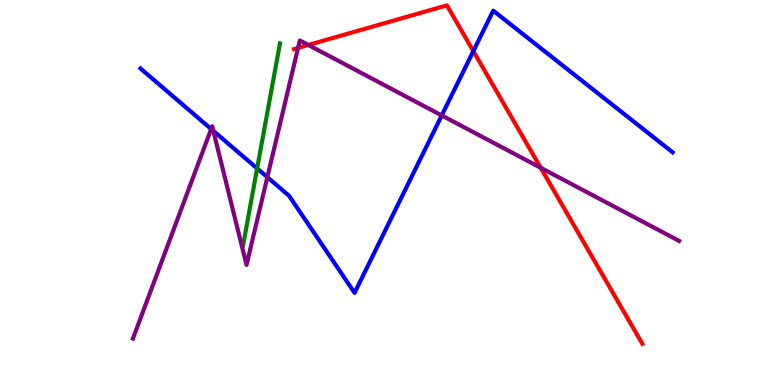[{'lines': ['blue', 'red'], 'intersections': [{'x': 6.11, 'y': 8.67}]}, {'lines': ['green', 'red'], 'intersections': []}, {'lines': ['purple', 'red'], 'intersections': [{'x': 3.85, 'y': 8.76}, {'x': 3.98, 'y': 8.83}, {'x': 6.98, 'y': 5.64}]}, {'lines': ['blue', 'green'], 'intersections': [{'x': 3.32, 'y': 5.63}]}, {'lines': ['blue', 'purple'], 'intersections': [{'x': 2.72, 'y': 6.65}, {'x': 2.75, 'y': 6.6}, {'x': 3.45, 'y': 5.4}, {'x': 5.7, 'y': 7.0}]}, {'lines': ['green', 'purple'], 'intersections': []}]